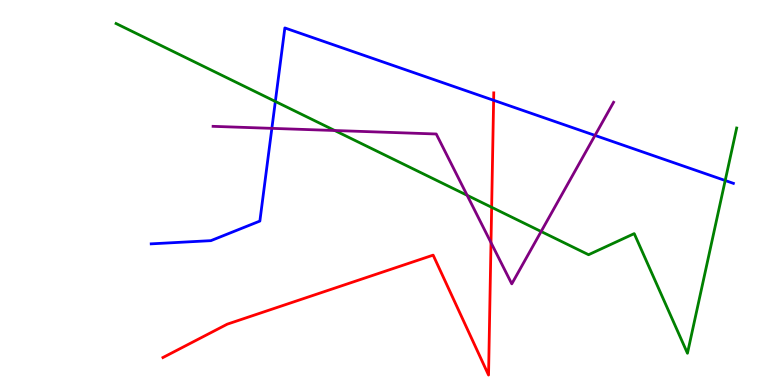[{'lines': ['blue', 'red'], 'intersections': [{'x': 6.37, 'y': 7.4}]}, {'lines': ['green', 'red'], 'intersections': [{'x': 6.34, 'y': 4.62}]}, {'lines': ['purple', 'red'], 'intersections': [{'x': 6.34, 'y': 3.7}]}, {'lines': ['blue', 'green'], 'intersections': [{'x': 3.55, 'y': 7.36}, {'x': 9.36, 'y': 5.31}]}, {'lines': ['blue', 'purple'], 'intersections': [{'x': 3.51, 'y': 6.67}, {'x': 7.68, 'y': 6.48}]}, {'lines': ['green', 'purple'], 'intersections': [{'x': 4.32, 'y': 6.61}, {'x': 6.03, 'y': 4.93}, {'x': 6.98, 'y': 3.99}]}]